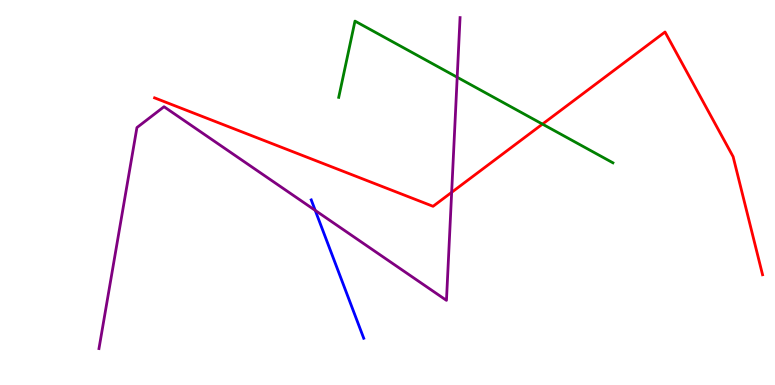[{'lines': ['blue', 'red'], 'intersections': []}, {'lines': ['green', 'red'], 'intersections': [{'x': 7.0, 'y': 6.78}]}, {'lines': ['purple', 'red'], 'intersections': [{'x': 5.83, 'y': 5.0}]}, {'lines': ['blue', 'green'], 'intersections': []}, {'lines': ['blue', 'purple'], 'intersections': [{'x': 4.07, 'y': 4.54}]}, {'lines': ['green', 'purple'], 'intersections': [{'x': 5.9, 'y': 7.99}]}]